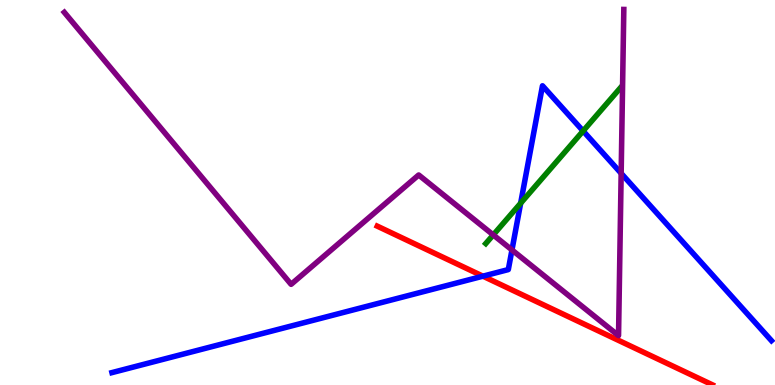[{'lines': ['blue', 'red'], 'intersections': [{'x': 6.23, 'y': 2.83}]}, {'lines': ['green', 'red'], 'intersections': []}, {'lines': ['purple', 'red'], 'intersections': []}, {'lines': ['blue', 'green'], 'intersections': [{'x': 6.72, 'y': 4.72}, {'x': 7.52, 'y': 6.6}]}, {'lines': ['blue', 'purple'], 'intersections': [{'x': 6.61, 'y': 3.51}, {'x': 8.02, 'y': 5.5}]}, {'lines': ['green', 'purple'], 'intersections': [{'x': 6.36, 'y': 3.9}]}]